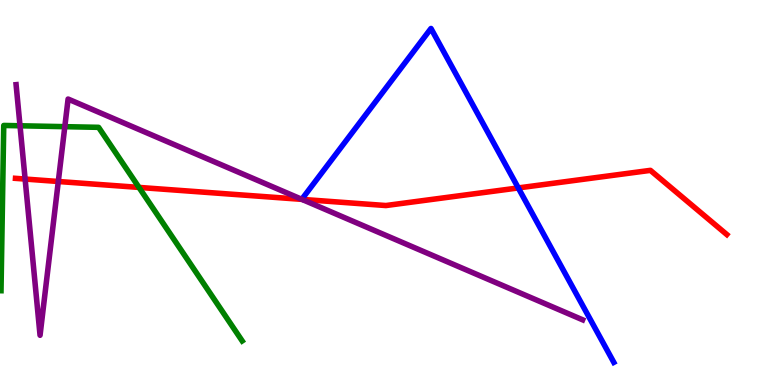[{'lines': ['blue', 'red'], 'intersections': [{'x': 6.69, 'y': 5.12}]}, {'lines': ['green', 'red'], 'intersections': [{'x': 1.79, 'y': 5.13}]}, {'lines': ['purple', 'red'], 'intersections': [{'x': 0.324, 'y': 5.35}, {'x': 0.752, 'y': 5.29}, {'x': 3.9, 'y': 4.82}]}, {'lines': ['blue', 'green'], 'intersections': []}, {'lines': ['blue', 'purple'], 'intersections': []}, {'lines': ['green', 'purple'], 'intersections': [{'x': 0.258, 'y': 6.73}, {'x': 0.836, 'y': 6.71}]}]